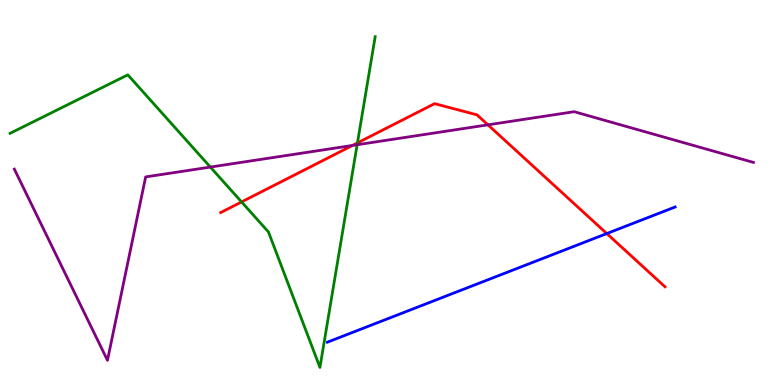[{'lines': ['blue', 'red'], 'intersections': [{'x': 7.83, 'y': 3.93}]}, {'lines': ['green', 'red'], 'intersections': [{'x': 3.12, 'y': 4.76}, {'x': 4.61, 'y': 6.29}]}, {'lines': ['purple', 'red'], 'intersections': [{'x': 4.55, 'y': 6.22}, {'x': 6.3, 'y': 6.76}]}, {'lines': ['blue', 'green'], 'intersections': []}, {'lines': ['blue', 'purple'], 'intersections': []}, {'lines': ['green', 'purple'], 'intersections': [{'x': 2.71, 'y': 5.66}, {'x': 4.61, 'y': 6.24}]}]